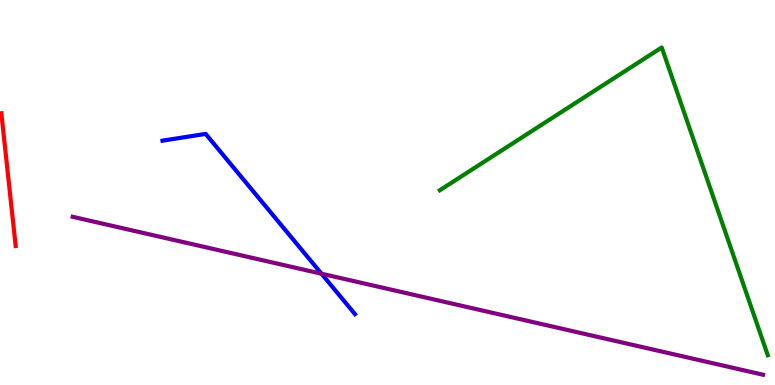[{'lines': ['blue', 'red'], 'intersections': []}, {'lines': ['green', 'red'], 'intersections': []}, {'lines': ['purple', 'red'], 'intersections': []}, {'lines': ['blue', 'green'], 'intersections': []}, {'lines': ['blue', 'purple'], 'intersections': [{'x': 4.15, 'y': 2.89}]}, {'lines': ['green', 'purple'], 'intersections': []}]